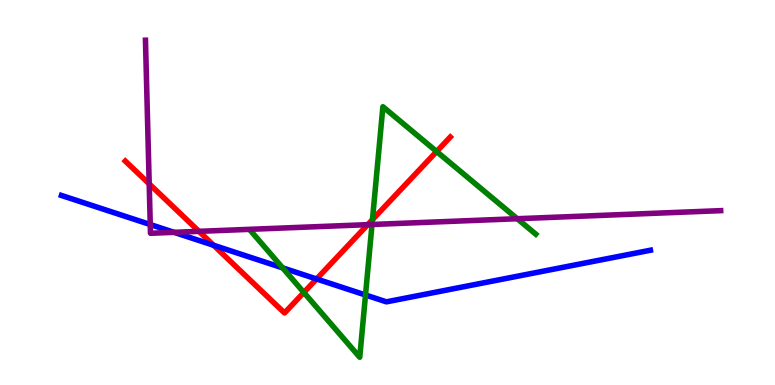[{'lines': ['blue', 'red'], 'intersections': [{'x': 2.76, 'y': 3.63}, {'x': 4.08, 'y': 2.75}]}, {'lines': ['green', 'red'], 'intersections': [{'x': 3.92, 'y': 2.4}, {'x': 4.81, 'y': 4.3}, {'x': 5.63, 'y': 6.06}]}, {'lines': ['purple', 'red'], 'intersections': [{'x': 1.93, 'y': 5.22}, {'x': 2.57, 'y': 3.99}, {'x': 4.75, 'y': 4.16}]}, {'lines': ['blue', 'green'], 'intersections': [{'x': 3.65, 'y': 3.04}, {'x': 4.72, 'y': 2.34}]}, {'lines': ['blue', 'purple'], 'intersections': [{'x': 1.94, 'y': 4.17}, {'x': 2.25, 'y': 3.97}]}, {'lines': ['green', 'purple'], 'intersections': [{'x': 4.8, 'y': 4.17}, {'x': 6.67, 'y': 4.32}]}]